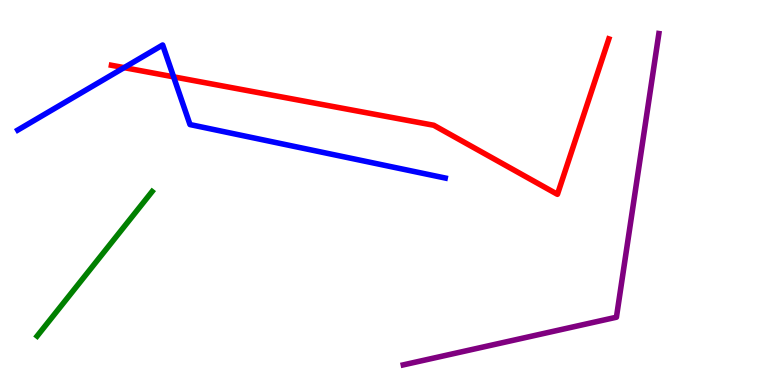[{'lines': ['blue', 'red'], 'intersections': [{'x': 1.6, 'y': 8.24}, {'x': 2.24, 'y': 8.0}]}, {'lines': ['green', 'red'], 'intersections': []}, {'lines': ['purple', 'red'], 'intersections': []}, {'lines': ['blue', 'green'], 'intersections': []}, {'lines': ['blue', 'purple'], 'intersections': []}, {'lines': ['green', 'purple'], 'intersections': []}]